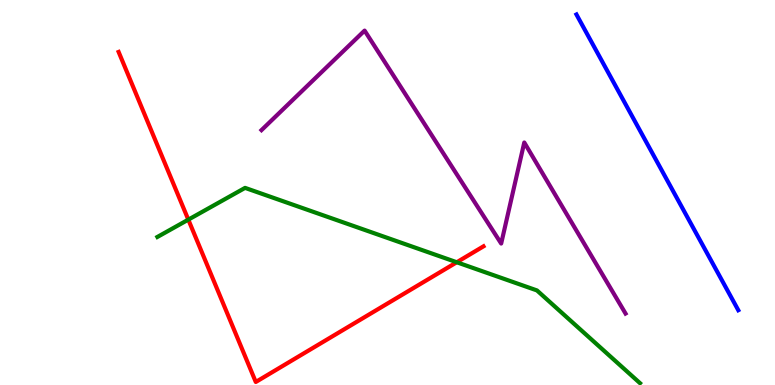[{'lines': ['blue', 'red'], 'intersections': []}, {'lines': ['green', 'red'], 'intersections': [{'x': 2.43, 'y': 4.29}, {'x': 5.89, 'y': 3.19}]}, {'lines': ['purple', 'red'], 'intersections': []}, {'lines': ['blue', 'green'], 'intersections': []}, {'lines': ['blue', 'purple'], 'intersections': []}, {'lines': ['green', 'purple'], 'intersections': []}]